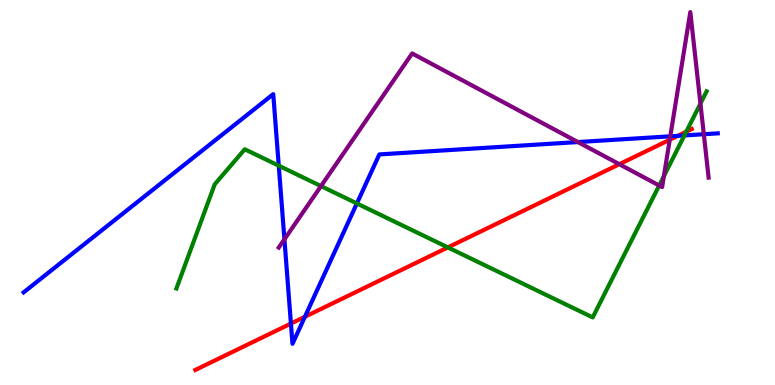[{'lines': ['blue', 'red'], 'intersections': [{'x': 3.75, 'y': 1.6}, {'x': 3.93, 'y': 1.77}, {'x': 8.75, 'y': 6.47}]}, {'lines': ['green', 'red'], 'intersections': [{'x': 5.78, 'y': 3.57}, {'x': 8.86, 'y': 6.58}]}, {'lines': ['purple', 'red'], 'intersections': [{'x': 7.99, 'y': 5.74}, {'x': 8.64, 'y': 6.37}]}, {'lines': ['blue', 'green'], 'intersections': [{'x': 3.6, 'y': 5.7}, {'x': 4.6, 'y': 4.72}, {'x': 8.83, 'y': 6.48}]}, {'lines': ['blue', 'purple'], 'intersections': [{'x': 3.67, 'y': 3.78}, {'x': 7.46, 'y': 6.31}, {'x': 8.65, 'y': 6.46}, {'x': 9.08, 'y': 6.51}]}, {'lines': ['green', 'purple'], 'intersections': [{'x': 4.14, 'y': 5.17}, {'x': 8.51, 'y': 5.18}, {'x': 8.57, 'y': 5.42}, {'x': 9.04, 'y': 7.31}]}]